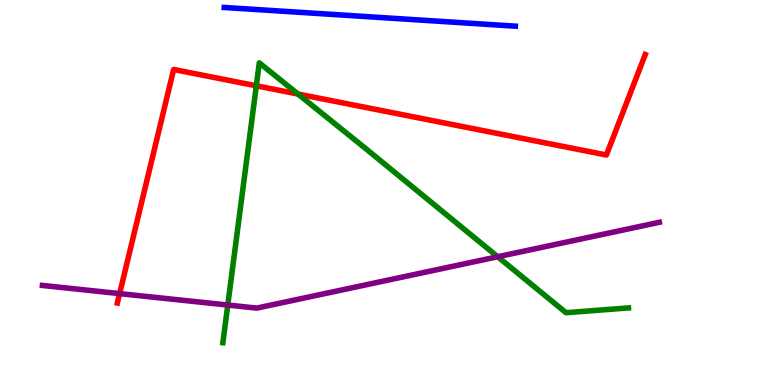[{'lines': ['blue', 'red'], 'intersections': []}, {'lines': ['green', 'red'], 'intersections': [{'x': 3.31, 'y': 7.77}, {'x': 3.85, 'y': 7.56}]}, {'lines': ['purple', 'red'], 'intersections': [{'x': 1.54, 'y': 2.37}]}, {'lines': ['blue', 'green'], 'intersections': []}, {'lines': ['blue', 'purple'], 'intersections': []}, {'lines': ['green', 'purple'], 'intersections': [{'x': 2.94, 'y': 2.08}, {'x': 6.42, 'y': 3.33}]}]